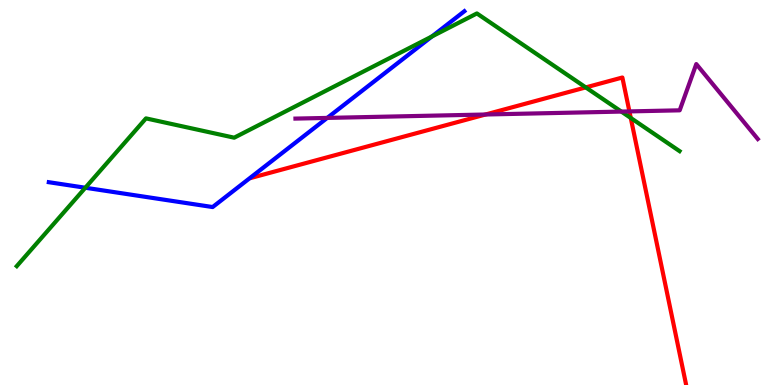[{'lines': ['blue', 'red'], 'intersections': []}, {'lines': ['green', 'red'], 'intersections': [{'x': 7.56, 'y': 7.73}, {'x': 8.14, 'y': 6.94}]}, {'lines': ['purple', 'red'], 'intersections': [{'x': 6.26, 'y': 7.03}, {'x': 8.12, 'y': 7.11}]}, {'lines': ['blue', 'green'], 'intersections': [{'x': 1.1, 'y': 5.12}, {'x': 5.57, 'y': 9.05}]}, {'lines': ['blue', 'purple'], 'intersections': [{'x': 4.22, 'y': 6.94}]}, {'lines': ['green', 'purple'], 'intersections': [{'x': 8.02, 'y': 7.1}]}]